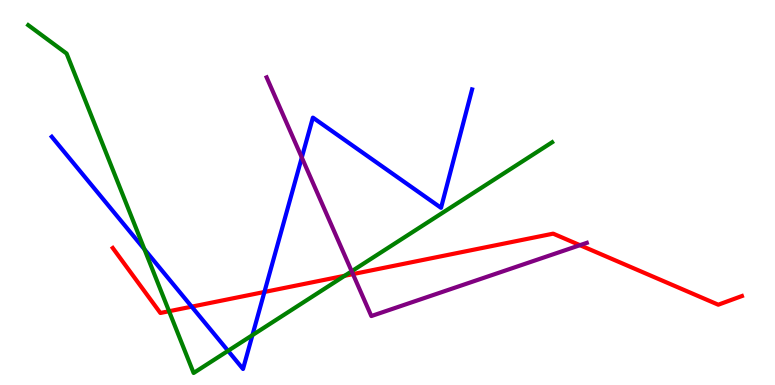[{'lines': ['blue', 'red'], 'intersections': [{'x': 2.47, 'y': 2.03}, {'x': 3.41, 'y': 2.42}]}, {'lines': ['green', 'red'], 'intersections': [{'x': 2.18, 'y': 1.92}, {'x': 4.45, 'y': 2.84}]}, {'lines': ['purple', 'red'], 'intersections': [{'x': 4.55, 'y': 2.88}, {'x': 7.48, 'y': 3.63}]}, {'lines': ['blue', 'green'], 'intersections': [{'x': 1.86, 'y': 3.52}, {'x': 2.94, 'y': 0.888}, {'x': 3.26, 'y': 1.3}]}, {'lines': ['blue', 'purple'], 'intersections': [{'x': 3.89, 'y': 5.91}]}, {'lines': ['green', 'purple'], 'intersections': [{'x': 4.54, 'y': 2.95}]}]